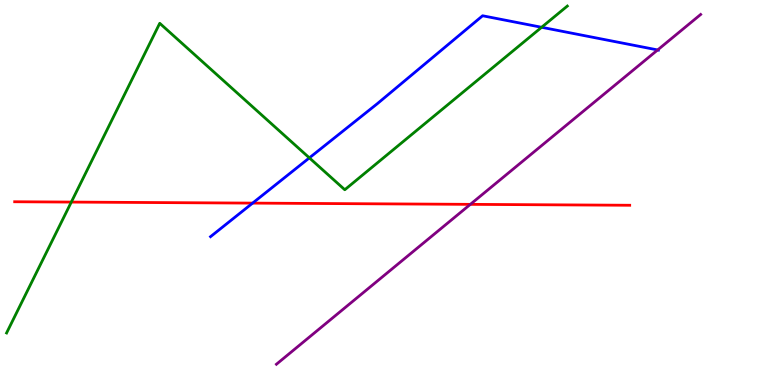[{'lines': ['blue', 'red'], 'intersections': [{'x': 3.26, 'y': 4.72}]}, {'lines': ['green', 'red'], 'intersections': [{'x': 0.92, 'y': 4.75}]}, {'lines': ['purple', 'red'], 'intersections': [{'x': 6.07, 'y': 4.69}]}, {'lines': ['blue', 'green'], 'intersections': [{'x': 3.99, 'y': 5.9}, {'x': 6.99, 'y': 9.29}]}, {'lines': ['blue', 'purple'], 'intersections': [{'x': 8.49, 'y': 8.7}]}, {'lines': ['green', 'purple'], 'intersections': []}]